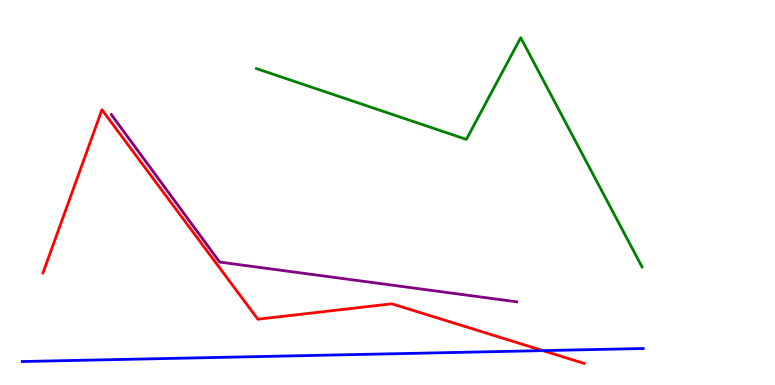[{'lines': ['blue', 'red'], 'intersections': [{'x': 7.0, 'y': 0.893}]}, {'lines': ['green', 'red'], 'intersections': []}, {'lines': ['purple', 'red'], 'intersections': []}, {'lines': ['blue', 'green'], 'intersections': []}, {'lines': ['blue', 'purple'], 'intersections': []}, {'lines': ['green', 'purple'], 'intersections': []}]